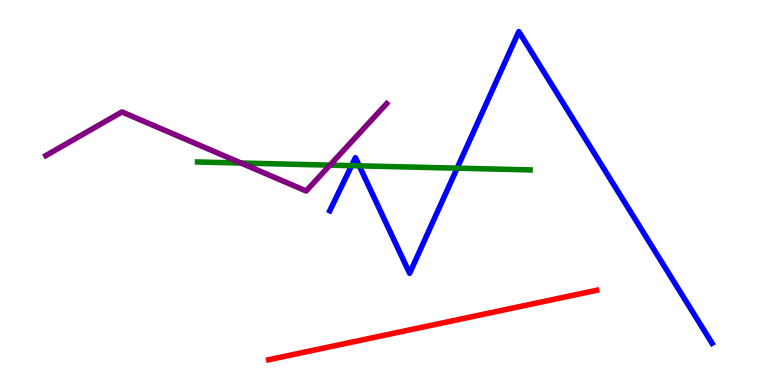[{'lines': ['blue', 'red'], 'intersections': []}, {'lines': ['green', 'red'], 'intersections': []}, {'lines': ['purple', 'red'], 'intersections': []}, {'lines': ['blue', 'green'], 'intersections': [{'x': 4.54, 'y': 5.7}, {'x': 4.64, 'y': 5.69}, {'x': 5.9, 'y': 5.63}]}, {'lines': ['blue', 'purple'], 'intersections': []}, {'lines': ['green', 'purple'], 'intersections': [{'x': 3.11, 'y': 5.77}, {'x': 4.26, 'y': 5.71}]}]